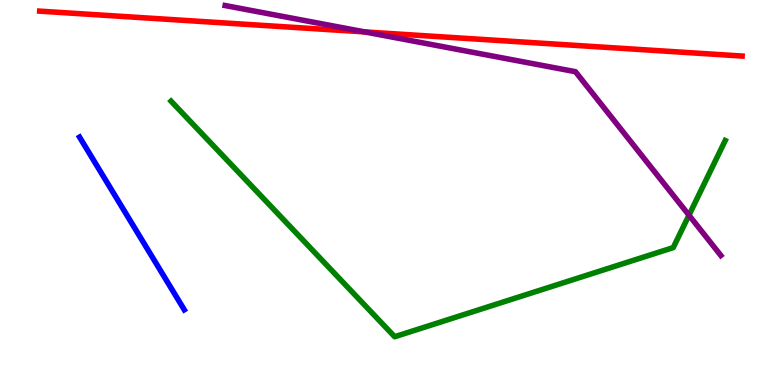[{'lines': ['blue', 'red'], 'intersections': []}, {'lines': ['green', 'red'], 'intersections': []}, {'lines': ['purple', 'red'], 'intersections': [{'x': 4.71, 'y': 9.17}]}, {'lines': ['blue', 'green'], 'intersections': []}, {'lines': ['blue', 'purple'], 'intersections': []}, {'lines': ['green', 'purple'], 'intersections': [{'x': 8.89, 'y': 4.41}]}]